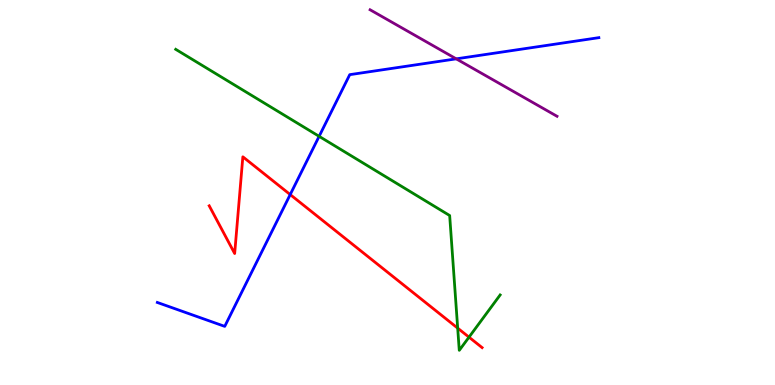[{'lines': ['blue', 'red'], 'intersections': [{'x': 3.74, 'y': 4.95}]}, {'lines': ['green', 'red'], 'intersections': [{'x': 5.91, 'y': 1.48}, {'x': 6.05, 'y': 1.24}]}, {'lines': ['purple', 'red'], 'intersections': []}, {'lines': ['blue', 'green'], 'intersections': [{'x': 4.12, 'y': 6.46}]}, {'lines': ['blue', 'purple'], 'intersections': [{'x': 5.89, 'y': 8.47}]}, {'lines': ['green', 'purple'], 'intersections': []}]